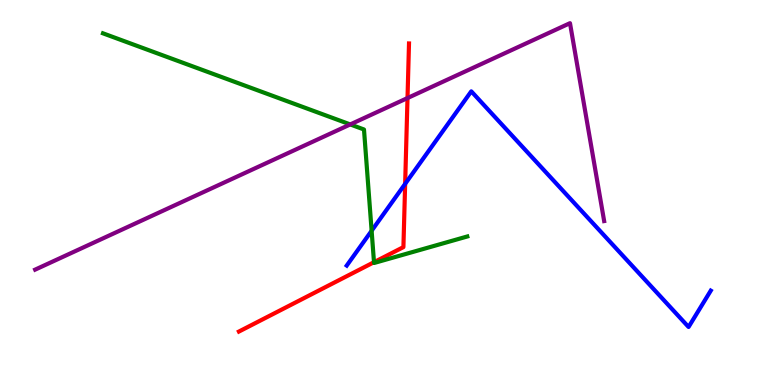[{'lines': ['blue', 'red'], 'intersections': [{'x': 5.23, 'y': 5.22}]}, {'lines': ['green', 'red'], 'intersections': [{'x': 4.83, 'y': 3.19}]}, {'lines': ['purple', 'red'], 'intersections': [{'x': 5.26, 'y': 7.45}]}, {'lines': ['blue', 'green'], 'intersections': [{'x': 4.8, 'y': 4.01}]}, {'lines': ['blue', 'purple'], 'intersections': []}, {'lines': ['green', 'purple'], 'intersections': [{'x': 4.52, 'y': 6.77}]}]